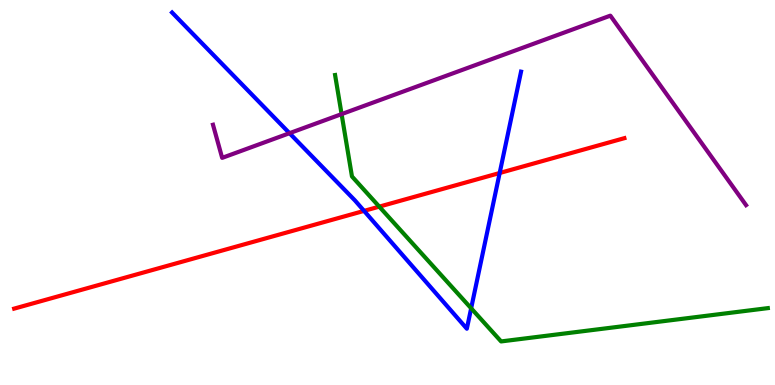[{'lines': ['blue', 'red'], 'intersections': [{'x': 4.7, 'y': 4.52}, {'x': 6.45, 'y': 5.51}]}, {'lines': ['green', 'red'], 'intersections': [{'x': 4.89, 'y': 4.63}]}, {'lines': ['purple', 'red'], 'intersections': []}, {'lines': ['blue', 'green'], 'intersections': [{'x': 6.08, 'y': 1.99}]}, {'lines': ['blue', 'purple'], 'intersections': [{'x': 3.74, 'y': 6.54}]}, {'lines': ['green', 'purple'], 'intersections': [{'x': 4.41, 'y': 7.04}]}]